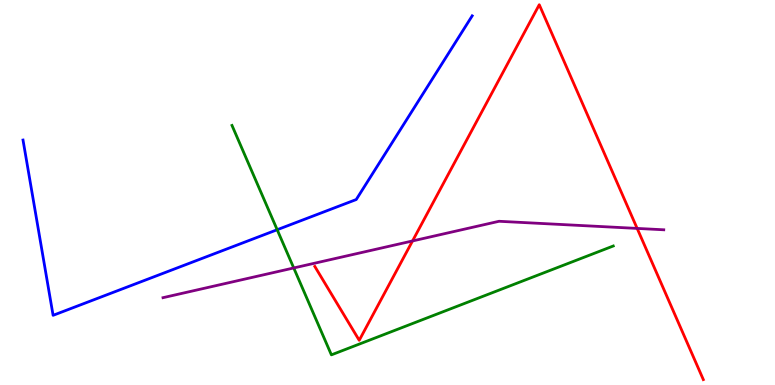[{'lines': ['blue', 'red'], 'intersections': []}, {'lines': ['green', 'red'], 'intersections': []}, {'lines': ['purple', 'red'], 'intersections': [{'x': 5.32, 'y': 3.74}, {'x': 8.22, 'y': 4.07}]}, {'lines': ['blue', 'green'], 'intersections': [{'x': 3.58, 'y': 4.03}]}, {'lines': ['blue', 'purple'], 'intersections': []}, {'lines': ['green', 'purple'], 'intersections': [{'x': 3.79, 'y': 3.04}]}]